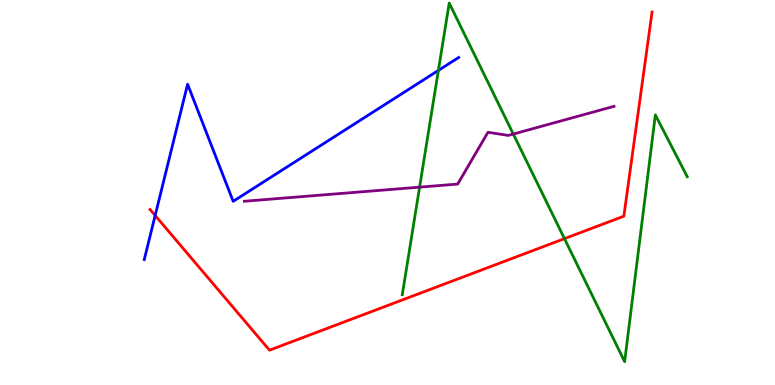[{'lines': ['blue', 'red'], 'intersections': [{'x': 2.0, 'y': 4.4}]}, {'lines': ['green', 'red'], 'intersections': [{'x': 7.28, 'y': 3.8}]}, {'lines': ['purple', 'red'], 'intersections': []}, {'lines': ['blue', 'green'], 'intersections': [{'x': 5.66, 'y': 8.17}]}, {'lines': ['blue', 'purple'], 'intersections': []}, {'lines': ['green', 'purple'], 'intersections': [{'x': 5.41, 'y': 5.14}, {'x': 6.62, 'y': 6.52}]}]